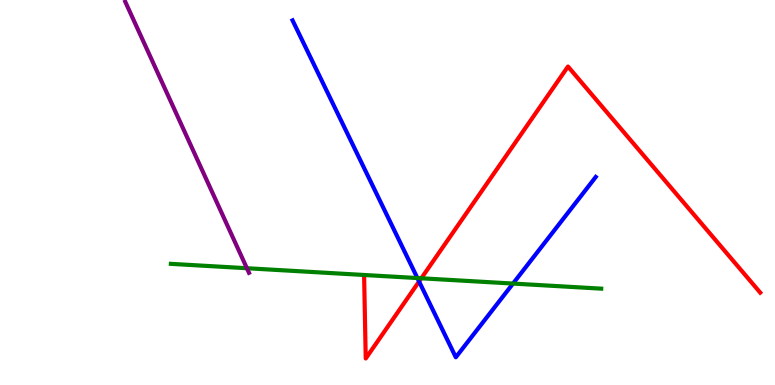[{'lines': ['blue', 'red'], 'intersections': [{'x': 5.41, 'y': 2.69}]}, {'lines': ['green', 'red'], 'intersections': [{'x': 5.44, 'y': 2.77}]}, {'lines': ['purple', 'red'], 'intersections': []}, {'lines': ['blue', 'green'], 'intersections': [{'x': 5.39, 'y': 2.78}, {'x': 6.62, 'y': 2.63}]}, {'lines': ['blue', 'purple'], 'intersections': []}, {'lines': ['green', 'purple'], 'intersections': [{'x': 3.19, 'y': 3.03}]}]